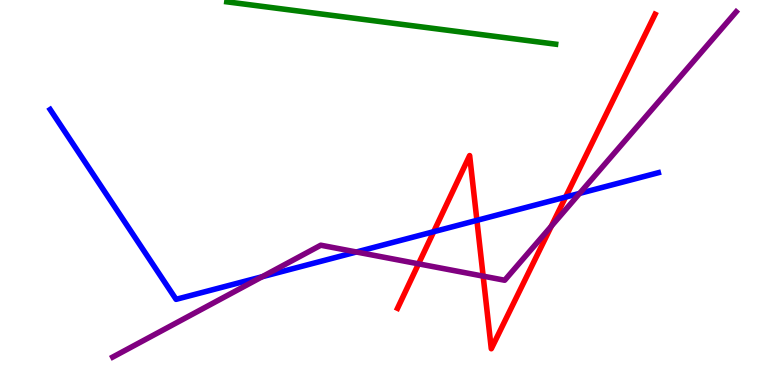[{'lines': ['blue', 'red'], 'intersections': [{'x': 5.6, 'y': 3.98}, {'x': 6.15, 'y': 4.28}, {'x': 7.3, 'y': 4.88}]}, {'lines': ['green', 'red'], 'intersections': []}, {'lines': ['purple', 'red'], 'intersections': [{'x': 5.4, 'y': 3.15}, {'x': 6.23, 'y': 2.83}, {'x': 7.11, 'y': 4.13}]}, {'lines': ['blue', 'green'], 'intersections': []}, {'lines': ['blue', 'purple'], 'intersections': [{'x': 3.38, 'y': 2.81}, {'x': 4.6, 'y': 3.45}, {'x': 7.48, 'y': 4.98}]}, {'lines': ['green', 'purple'], 'intersections': []}]